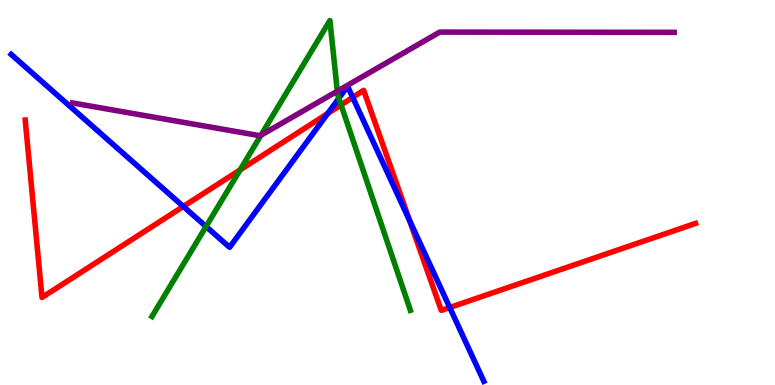[{'lines': ['blue', 'red'], 'intersections': [{'x': 2.37, 'y': 4.64}, {'x': 4.23, 'y': 7.05}, {'x': 4.55, 'y': 7.47}, {'x': 5.29, 'y': 4.27}, {'x': 5.8, 'y': 2.01}]}, {'lines': ['green', 'red'], 'intersections': [{'x': 3.1, 'y': 5.59}, {'x': 4.4, 'y': 7.28}]}, {'lines': ['purple', 'red'], 'intersections': []}, {'lines': ['blue', 'green'], 'intersections': [{'x': 2.66, 'y': 4.12}, {'x': 4.37, 'y': 7.45}]}, {'lines': ['blue', 'purple'], 'intersections': []}, {'lines': ['green', 'purple'], 'intersections': [{'x': 3.37, 'y': 6.49}, {'x': 4.35, 'y': 7.63}]}]